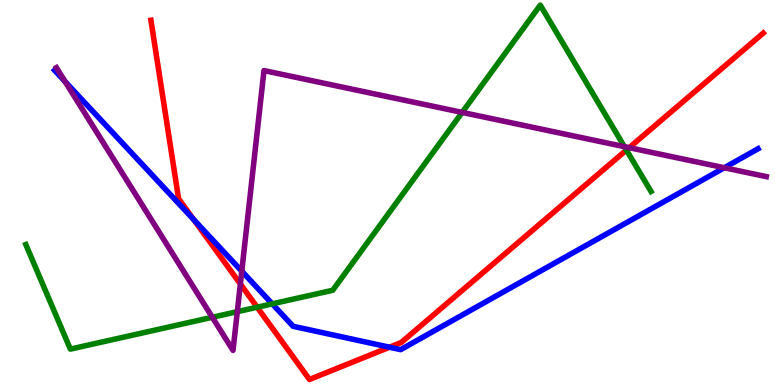[{'lines': ['blue', 'red'], 'intersections': [{'x': 2.5, 'y': 4.3}, {'x': 5.03, 'y': 0.982}]}, {'lines': ['green', 'red'], 'intersections': [{'x': 3.32, 'y': 2.02}, {'x': 8.08, 'y': 6.1}]}, {'lines': ['purple', 'red'], 'intersections': [{'x': 3.1, 'y': 2.62}, {'x': 8.12, 'y': 6.16}]}, {'lines': ['blue', 'green'], 'intersections': [{'x': 3.51, 'y': 2.11}]}, {'lines': ['blue', 'purple'], 'intersections': [{'x': 0.839, 'y': 7.88}, {'x': 3.12, 'y': 2.96}, {'x': 9.35, 'y': 5.64}]}, {'lines': ['green', 'purple'], 'intersections': [{'x': 2.74, 'y': 1.76}, {'x': 3.06, 'y': 1.9}, {'x': 5.96, 'y': 7.08}, {'x': 8.06, 'y': 6.19}]}]